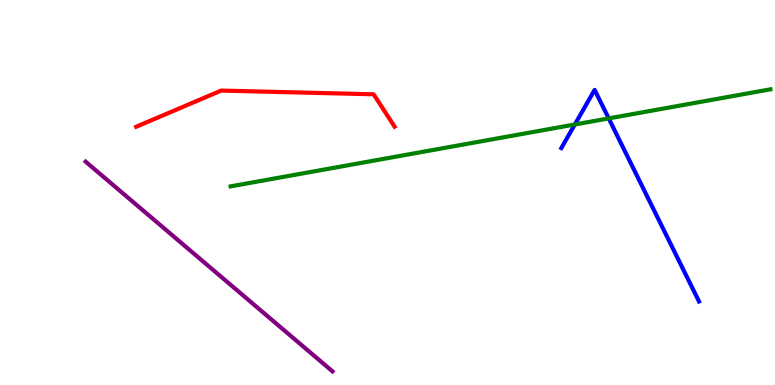[{'lines': ['blue', 'red'], 'intersections': []}, {'lines': ['green', 'red'], 'intersections': []}, {'lines': ['purple', 'red'], 'intersections': []}, {'lines': ['blue', 'green'], 'intersections': [{'x': 7.42, 'y': 6.77}, {'x': 7.85, 'y': 6.92}]}, {'lines': ['blue', 'purple'], 'intersections': []}, {'lines': ['green', 'purple'], 'intersections': []}]